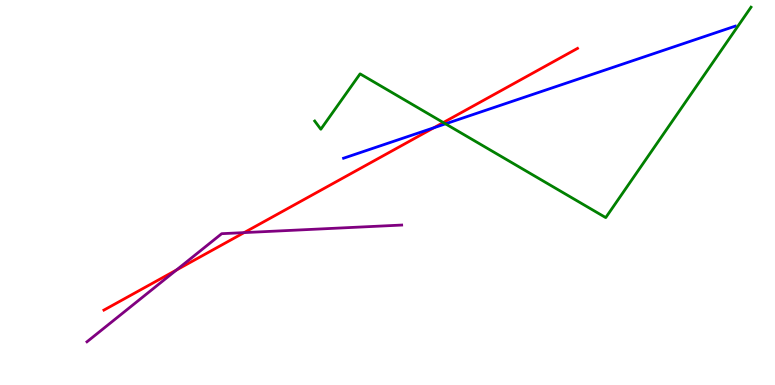[{'lines': ['blue', 'red'], 'intersections': [{'x': 5.6, 'y': 6.68}]}, {'lines': ['green', 'red'], 'intersections': [{'x': 5.72, 'y': 6.82}]}, {'lines': ['purple', 'red'], 'intersections': [{'x': 2.28, 'y': 2.99}, {'x': 3.15, 'y': 3.96}]}, {'lines': ['blue', 'green'], 'intersections': [{'x': 5.75, 'y': 6.78}]}, {'lines': ['blue', 'purple'], 'intersections': []}, {'lines': ['green', 'purple'], 'intersections': []}]